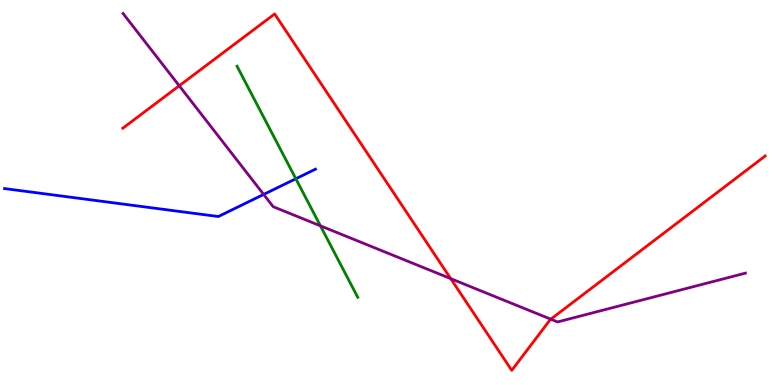[{'lines': ['blue', 'red'], 'intersections': []}, {'lines': ['green', 'red'], 'intersections': []}, {'lines': ['purple', 'red'], 'intersections': [{'x': 2.31, 'y': 7.77}, {'x': 5.82, 'y': 2.76}, {'x': 7.11, 'y': 1.71}]}, {'lines': ['blue', 'green'], 'intersections': [{'x': 3.82, 'y': 5.36}]}, {'lines': ['blue', 'purple'], 'intersections': [{'x': 3.4, 'y': 4.95}]}, {'lines': ['green', 'purple'], 'intersections': [{'x': 4.13, 'y': 4.13}]}]